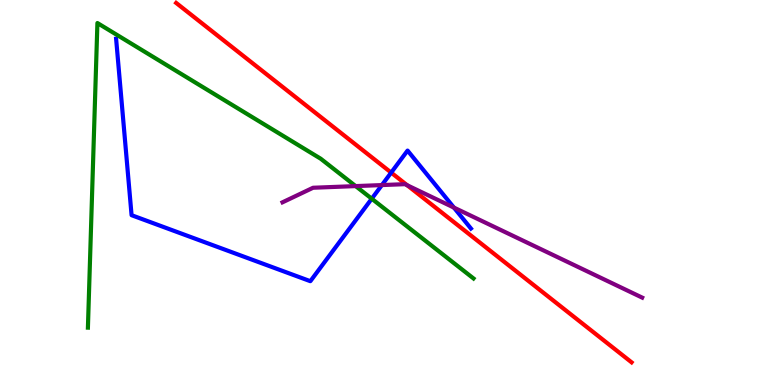[{'lines': ['blue', 'red'], 'intersections': [{'x': 5.05, 'y': 5.52}]}, {'lines': ['green', 'red'], 'intersections': []}, {'lines': ['purple', 'red'], 'intersections': [{'x': 5.25, 'y': 5.19}]}, {'lines': ['blue', 'green'], 'intersections': [{'x': 4.8, 'y': 4.84}]}, {'lines': ['blue', 'purple'], 'intersections': [{'x': 4.93, 'y': 5.19}, {'x': 5.86, 'y': 4.61}]}, {'lines': ['green', 'purple'], 'intersections': [{'x': 4.59, 'y': 5.17}]}]